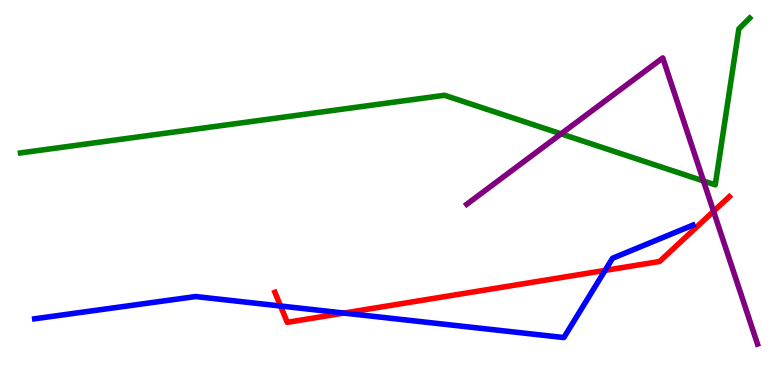[{'lines': ['blue', 'red'], 'intersections': [{'x': 3.62, 'y': 2.05}, {'x': 4.44, 'y': 1.87}, {'x': 7.81, 'y': 2.98}]}, {'lines': ['green', 'red'], 'intersections': []}, {'lines': ['purple', 'red'], 'intersections': [{'x': 9.21, 'y': 4.51}]}, {'lines': ['blue', 'green'], 'intersections': []}, {'lines': ['blue', 'purple'], 'intersections': []}, {'lines': ['green', 'purple'], 'intersections': [{'x': 7.24, 'y': 6.52}, {'x': 9.08, 'y': 5.3}]}]